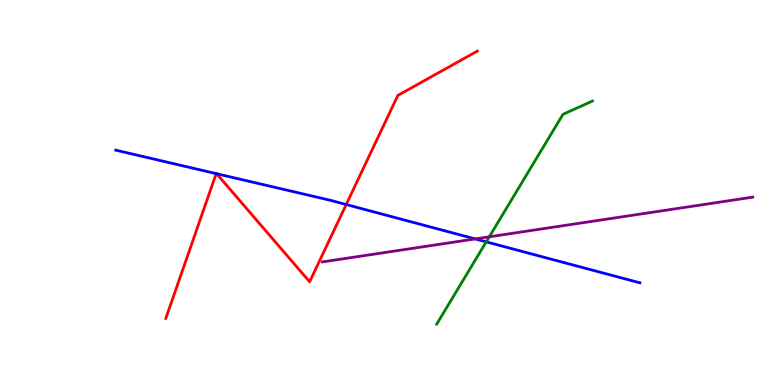[{'lines': ['blue', 'red'], 'intersections': [{'x': 2.79, 'y': 5.49}, {'x': 2.8, 'y': 5.49}, {'x': 4.47, 'y': 4.69}]}, {'lines': ['green', 'red'], 'intersections': []}, {'lines': ['purple', 'red'], 'intersections': []}, {'lines': ['blue', 'green'], 'intersections': [{'x': 6.27, 'y': 3.72}]}, {'lines': ['blue', 'purple'], 'intersections': [{'x': 6.13, 'y': 3.79}]}, {'lines': ['green', 'purple'], 'intersections': [{'x': 6.31, 'y': 3.85}]}]